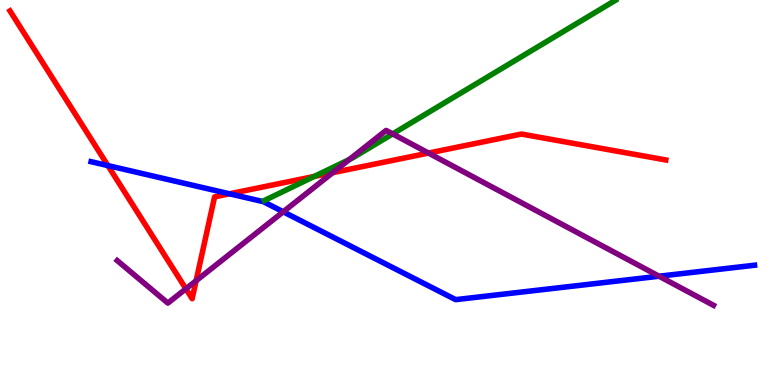[{'lines': ['blue', 'red'], 'intersections': [{'x': 1.39, 'y': 5.7}, {'x': 2.96, 'y': 4.97}]}, {'lines': ['green', 'red'], 'intersections': [{'x': 4.05, 'y': 5.42}]}, {'lines': ['purple', 'red'], 'intersections': [{'x': 2.4, 'y': 2.5}, {'x': 2.53, 'y': 2.71}, {'x': 4.29, 'y': 5.52}, {'x': 5.53, 'y': 6.02}]}, {'lines': ['blue', 'green'], 'intersections': []}, {'lines': ['blue', 'purple'], 'intersections': [{'x': 3.65, 'y': 4.5}, {'x': 8.5, 'y': 2.83}]}, {'lines': ['green', 'purple'], 'intersections': [{'x': 4.51, 'y': 5.86}, {'x': 5.07, 'y': 6.52}]}]